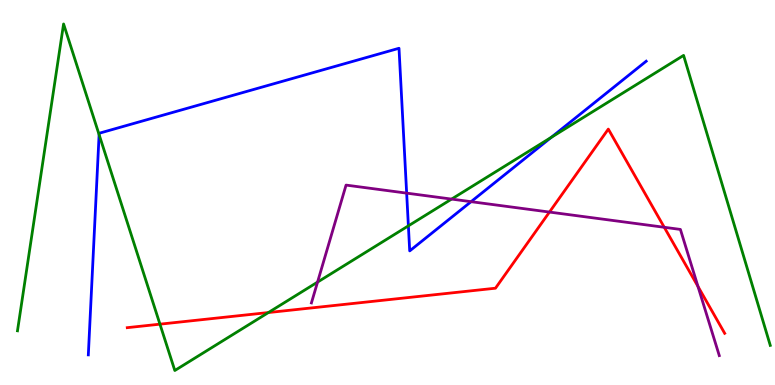[{'lines': ['blue', 'red'], 'intersections': []}, {'lines': ['green', 'red'], 'intersections': [{'x': 2.06, 'y': 1.58}, {'x': 3.46, 'y': 1.88}]}, {'lines': ['purple', 'red'], 'intersections': [{'x': 7.09, 'y': 4.49}, {'x': 8.57, 'y': 4.1}, {'x': 9.01, 'y': 2.56}]}, {'lines': ['blue', 'green'], 'intersections': [{'x': 1.28, 'y': 6.5}, {'x': 5.27, 'y': 4.13}, {'x': 7.11, 'y': 6.43}]}, {'lines': ['blue', 'purple'], 'intersections': [{'x': 5.25, 'y': 4.98}, {'x': 6.08, 'y': 4.76}]}, {'lines': ['green', 'purple'], 'intersections': [{'x': 4.1, 'y': 2.67}, {'x': 5.83, 'y': 4.83}]}]